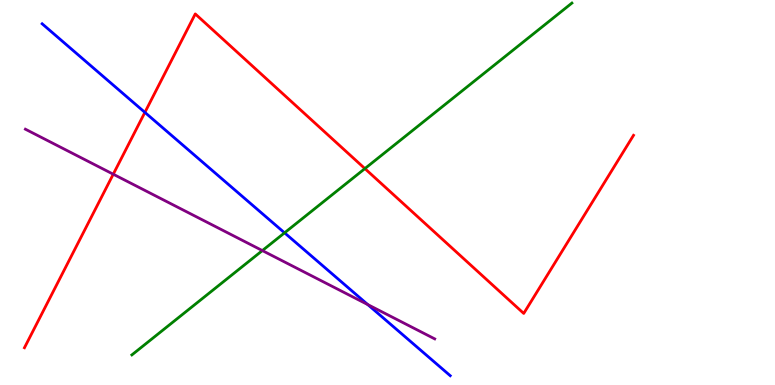[{'lines': ['blue', 'red'], 'intersections': [{'x': 1.87, 'y': 7.08}]}, {'lines': ['green', 'red'], 'intersections': [{'x': 4.71, 'y': 5.62}]}, {'lines': ['purple', 'red'], 'intersections': [{'x': 1.46, 'y': 5.48}]}, {'lines': ['blue', 'green'], 'intersections': [{'x': 3.67, 'y': 3.95}]}, {'lines': ['blue', 'purple'], 'intersections': [{'x': 4.75, 'y': 2.09}]}, {'lines': ['green', 'purple'], 'intersections': [{'x': 3.39, 'y': 3.49}]}]